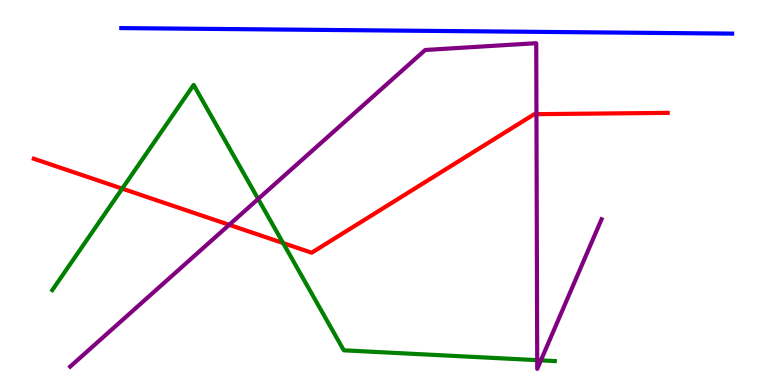[{'lines': ['blue', 'red'], 'intersections': []}, {'lines': ['green', 'red'], 'intersections': [{'x': 1.58, 'y': 5.1}, {'x': 3.65, 'y': 3.69}]}, {'lines': ['purple', 'red'], 'intersections': [{'x': 2.96, 'y': 4.16}, {'x': 6.92, 'y': 7.03}]}, {'lines': ['blue', 'green'], 'intersections': []}, {'lines': ['blue', 'purple'], 'intersections': []}, {'lines': ['green', 'purple'], 'intersections': [{'x': 3.33, 'y': 4.83}, {'x': 6.93, 'y': 0.645}, {'x': 6.98, 'y': 0.64}]}]